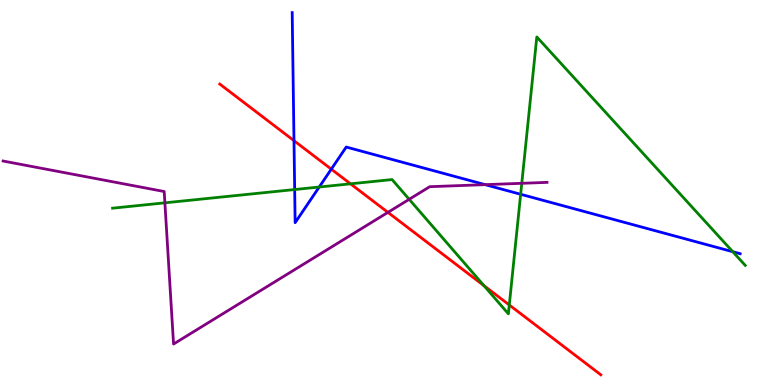[{'lines': ['blue', 'red'], 'intersections': [{'x': 3.79, 'y': 6.35}, {'x': 4.27, 'y': 5.61}]}, {'lines': ['green', 'red'], 'intersections': [{'x': 4.52, 'y': 5.23}, {'x': 6.24, 'y': 2.58}, {'x': 6.57, 'y': 2.08}]}, {'lines': ['purple', 'red'], 'intersections': [{'x': 5.01, 'y': 4.48}]}, {'lines': ['blue', 'green'], 'intersections': [{'x': 3.8, 'y': 5.08}, {'x': 4.12, 'y': 5.14}, {'x': 6.72, 'y': 4.95}, {'x': 9.46, 'y': 3.46}]}, {'lines': ['blue', 'purple'], 'intersections': [{'x': 6.26, 'y': 5.2}]}, {'lines': ['green', 'purple'], 'intersections': [{'x': 2.13, 'y': 4.73}, {'x': 5.28, 'y': 4.82}, {'x': 6.73, 'y': 5.24}]}]